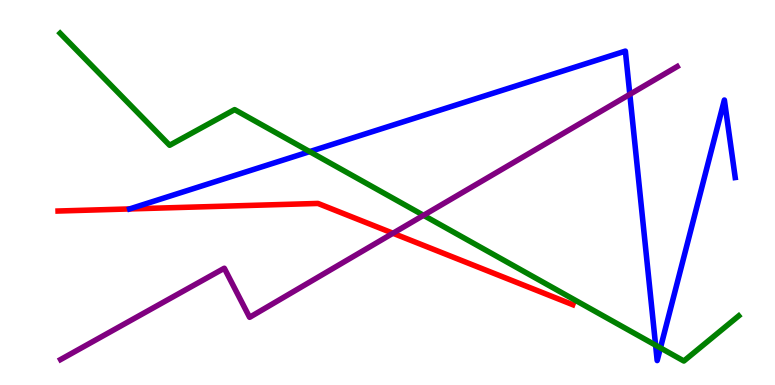[{'lines': ['blue', 'red'], 'intersections': []}, {'lines': ['green', 'red'], 'intersections': []}, {'lines': ['purple', 'red'], 'intersections': [{'x': 5.07, 'y': 3.94}]}, {'lines': ['blue', 'green'], 'intersections': [{'x': 4.0, 'y': 6.06}, {'x': 8.46, 'y': 1.03}, {'x': 8.52, 'y': 0.964}]}, {'lines': ['blue', 'purple'], 'intersections': [{'x': 8.13, 'y': 7.55}]}, {'lines': ['green', 'purple'], 'intersections': [{'x': 5.46, 'y': 4.41}]}]